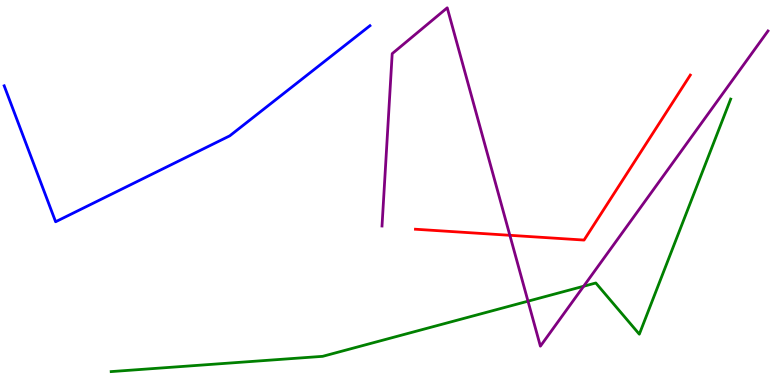[{'lines': ['blue', 'red'], 'intersections': []}, {'lines': ['green', 'red'], 'intersections': []}, {'lines': ['purple', 'red'], 'intersections': [{'x': 6.58, 'y': 3.89}]}, {'lines': ['blue', 'green'], 'intersections': []}, {'lines': ['blue', 'purple'], 'intersections': []}, {'lines': ['green', 'purple'], 'intersections': [{'x': 6.81, 'y': 2.18}, {'x': 7.53, 'y': 2.57}]}]